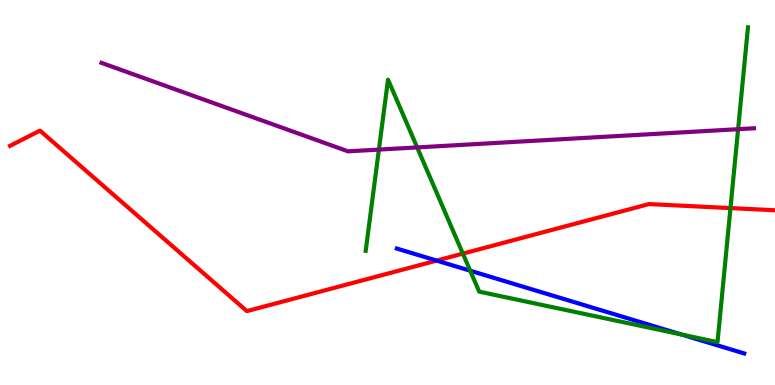[{'lines': ['blue', 'red'], 'intersections': [{'x': 5.63, 'y': 3.23}]}, {'lines': ['green', 'red'], 'intersections': [{'x': 5.97, 'y': 3.41}, {'x': 9.43, 'y': 4.6}]}, {'lines': ['purple', 'red'], 'intersections': []}, {'lines': ['blue', 'green'], 'intersections': [{'x': 6.07, 'y': 2.97}, {'x': 8.8, 'y': 1.31}]}, {'lines': ['blue', 'purple'], 'intersections': []}, {'lines': ['green', 'purple'], 'intersections': [{'x': 4.89, 'y': 6.11}, {'x': 5.38, 'y': 6.17}, {'x': 9.52, 'y': 6.64}]}]